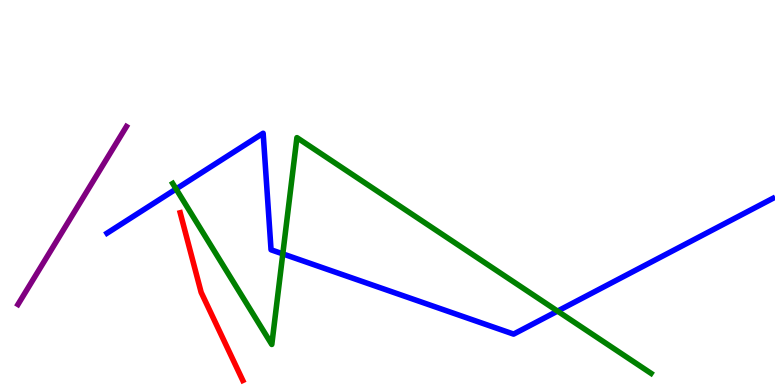[{'lines': ['blue', 'red'], 'intersections': []}, {'lines': ['green', 'red'], 'intersections': []}, {'lines': ['purple', 'red'], 'intersections': []}, {'lines': ['blue', 'green'], 'intersections': [{'x': 2.27, 'y': 5.09}, {'x': 3.65, 'y': 3.41}, {'x': 7.19, 'y': 1.92}]}, {'lines': ['blue', 'purple'], 'intersections': []}, {'lines': ['green', 'purple'], 'intersections': []}]